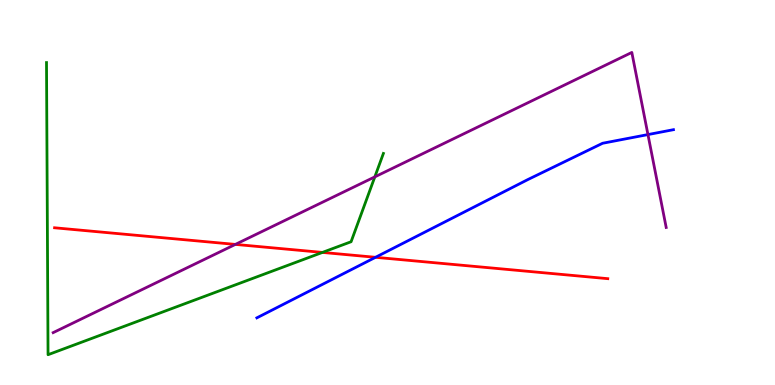[{'lines': ['blue', 'red'], 'intersections': [{'x': 4.85, 'y': 3.32}]}, {'lines': ['green', 'red'], 'intersections': [{'x': 4.16, 'y': 3.44}]}, {'lines': ['purple', 'red'], 'intersections': [{'x': 3.04, 'y': 3.65}]}, {'lines': ['blue', 'green'], 'intersections': []}, {'lines': ['blue', 'purple'], 'intersections': [{'x': 8.36, 'y': 6.5}]}, {'lines': ['green', 'purple'], 'intersections': [{'x': 4.84, 'y': 5.41}]}]